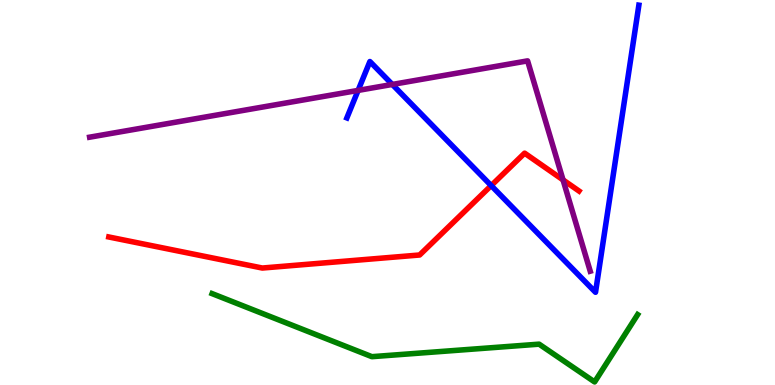[{'lines': ['blue', 'red'], 'intersections': [{'x': 6.34, 'y': 5.18}]}, {'lines': ['green', 'red'], 'intersections': []}, {'lines': ['purple', 'red'], 'intersections': [{'x': 7.26, 'y': 5.33}]}, {'lines': ['blue', 'green'], 'intersections': []}, {'lines': ['blue', 'purple'], 'intersections': [{'x': 4.62, 'y': 7.65}, {'x': 5.06, 'y': 7.81}]}, {'lines': ['green', 'purple'], 'intersections': []}]